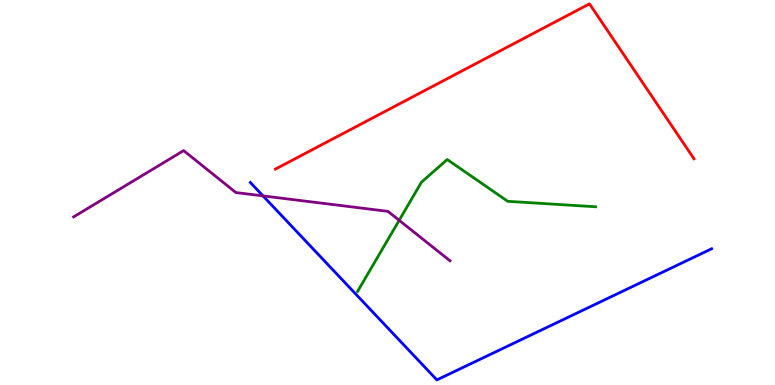[{'lines': ['blue', 'red'], 'intersections': []}, {'lines': ['green', 'red'], 'intersections': []}, {'lines': ['purple', 'red'], 'intersections': []}, {'lines': ['blue', 'green'], 'intersections': []}, {'lines': ['blue', 'purple'], 'intersections': [{'x': 3.39, 'y': 4.91}]}, {'lines': ['green', 'purple'], 'intersections': [{'x': 5.15, 'y': 4.28}]}]